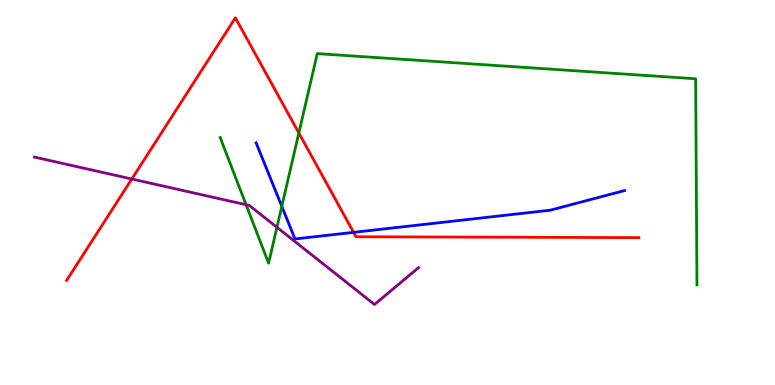[{'lines': ['blue', 'red'], 'intersections': [{'x': 4.56, 'y': 3.96}]}, {'lines': ['green', 'red'], 'intersections': [{'x': 3.86, 'y': 6.55}]}, {'lines': ['purple', 'red'], 'intersections': [{'x': 1.7, 'y': 5.35}]}, {'lines': ['blue', 'green'], 'intersections': [{'x': 3.64, 'y': 4.64}]}, {'lines': ['blue', 'purple'], 'intersections': []}, {'lines': ['green', 'purple'], 'intersections': [{'x': 3.18, 'y': 4.68}, {'x': 3.57, 'y': 4.1}]}]